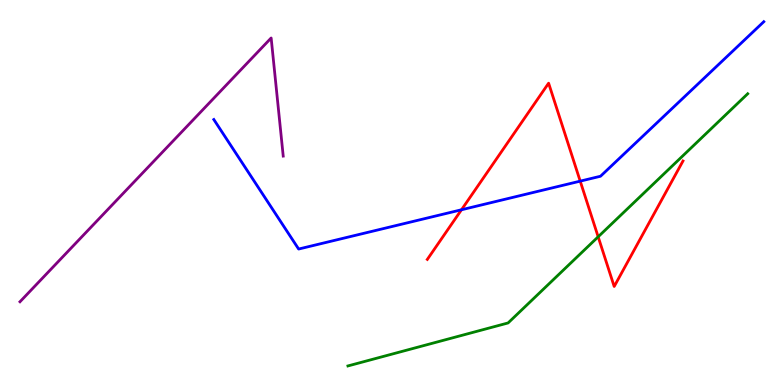[{'lines': ['blue', 'red'], 'intersections': [{'x': 5.95, 'y': 4.55}, {'x': 7.49, 'y': 5.3}]}, {'lines': ['green', 'red'], 'intersections': [{'x': 7.72, 'y': 3.85}]}, {'lines': ['purple', 'red'], 'intersections': []}, {'lines': ['blue', 'green'], 'intersections': []}, {'lines': ['blue', 'purple'], 'intersections': []}, {'lines': ['green', 'purple'], 'intersections': []}]